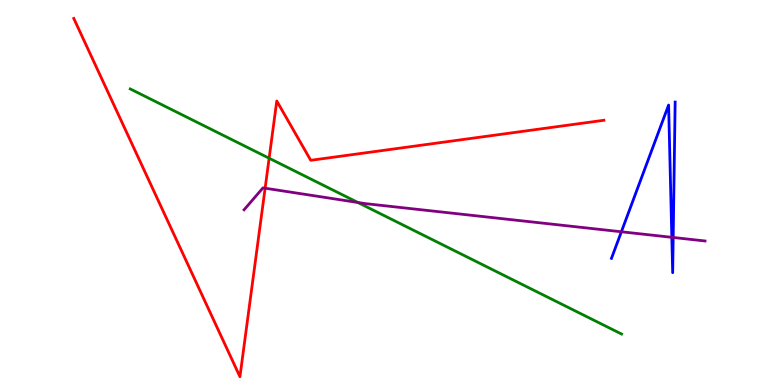[{'lines': ['blue', 'red'], 'intersections': []}, {'lines': ['green', 'red'], 'intersections': [{'x': 3.47, 'y': 5.89}]}, {'lines': ['purple', 'red'], 'intersections': [{'x': 3.42, 'y': 5.11}]}, {'lines': ['blue', 'green'], 'intersections': []}, {'lines': ['blue', 'purple'], 'intersections': [{'x': 8.02, 'y': 3.98}, {'x': 8.67, 'y': 3.84}, {'x': 8.69, 'y': 3.83}]}, {'lines': ['green', 'purple'], 'intersections': [{'x': 4.62, 'y': 4.74}]}]